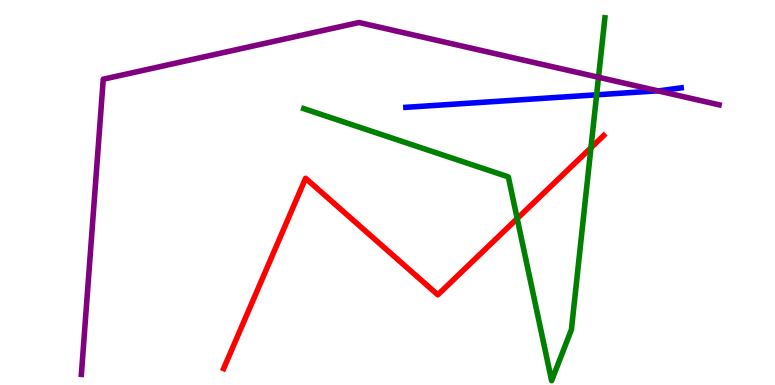[{'lines': ['blue', 'red'], 'intersections': []}, {'lines': ['green', 'red'], 'intersections': [{'x': 6.67, 'y': 4.32}, {'x': 7.63, 'y': 6.16}]}, {'lines': ['purple', 'red'], 'intersections': []}, {'lines': ['blue', 'green'], 'intersections': [{'x': 7.7, 'y': 7.54}]}, {'lines': ['blue', 'purple'], 'intersections': [{'x': 8.49, 'y': 7.64}]}, {'lines': ['green', 'purple'], 'intersections': [{'x': 7.72, 'y': 7.99}]}]